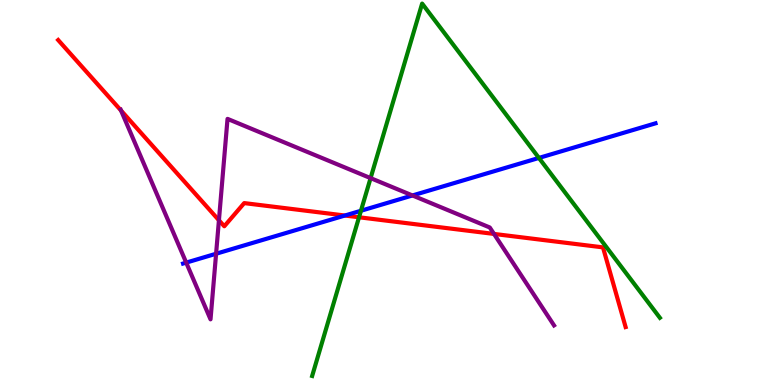[{'lines': ['blue', 'red'], 'intersections': [{'x': 4.45, 'y': 4.4}]}, {'lines': ['green', 'red'], 'intersections': [{'x': 4.63, 'y': 4.36}]}, {'lines': ['purple', 'red'], 'intersections': [{'x': 1.56, 'y': 7.13}, {'x': 2.82, 'y': 4.28}, {'x': 6.37, 'y': 3.92}]}, {'lines': ['blue', 'green'], 'intersections': [{'x': 4.66, 'y': 4.53}, {'x': 6.95, 'y': 5.9}]}, {'lines': ['blue', 'purple'], 'intersections': [{'x': 2.4, 'y': 3.18}, {'x': 2.79, 'y': 3.41}, {'x': 5.32, 'y': 4.92}]}, {'lines': ['green', 'purple'], 'intersections': [{'x': 4.78, 'y': 5.37}]}]